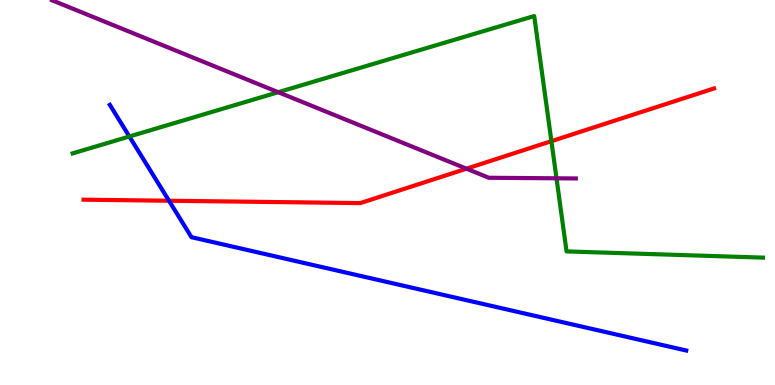[{'lines': ['blue', 'red'], 'intersections': [{'x': 2.18, 'y': 4.79}]}, {'lines': ['green', 'red'], 'intersections': [{'x': 7.11, 'y': 6.33}]}, {'lines': ['purple', 'red'], 'intersections': [{'x': 6.02, 'y': 5.62}]}, {'lines': ['blue', 'green'], 'intersections': [{'x': 1.67, 'y': 6.45}]}, {'lines': ['blue', 'purple'], 'intersections': []}, {'lines': ['green', 'purple'], 'intersections': [{'x': 3.59, 'y': 7.61}, {'x': 7.18, 'y': 5.37}]}]